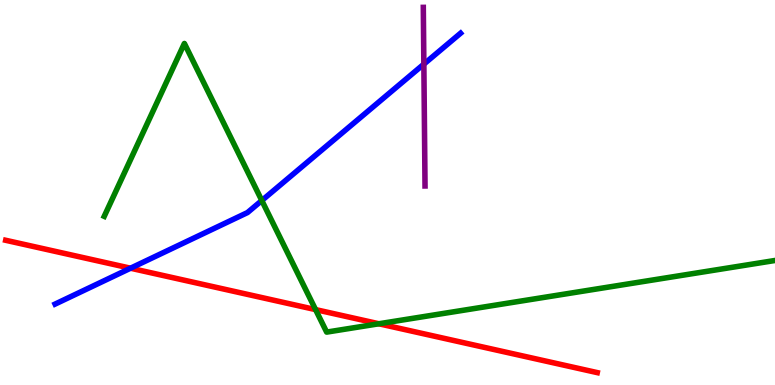[{'lines': ['blue', 'red'], 'intersections': [{'x': 1.68, 'y': 3.03}]}, {'lines': ['green', 'red'], 'intersections': [{'x': 4.07, 'y': 1.96}, {'x': 4.89, 'y': 1.59}]}, {'lines': ['purple', 'red'], 'intersections': []}, {'lines': ['blue', 'green'], 'intersections': [{'x': 3.38, 'y': 4.79}]}, {'lines': ['blue', 'purple'], 'intersections': [{'x': 5.47, 'y': 8.33}]}, {'lines': ['green', 'purple'], 'intersections': []}]